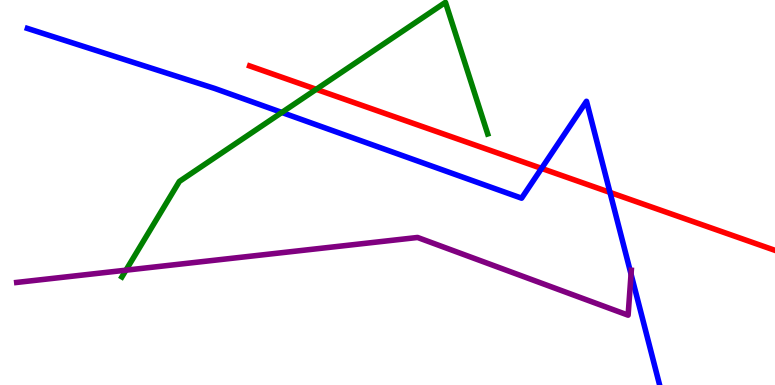[{'lines': ['blue', 'red'], 'intersections': [{'x': 6.99, 'y': 5.63}, {'x': 7.87, 'y': 5.0}]}, {'lines': ['green', 'red'], 'intersections': [{'x': 4.08, 'y': 7.68}]}, {'lines': ['purple', 'red'], 'intersections': []}, {'lines': ['blue', 'green'], 'intersections': [{'x': 3.64, 'y': 7.08}]}, {'lines': ['blue', 'purple'], 'intersections': [{'x': 8.14, 'y': 2.88}]}, {'lines': ['green', 'purple'], 'intersections': [{'x': 1.63, 'y': 2.98}]}]